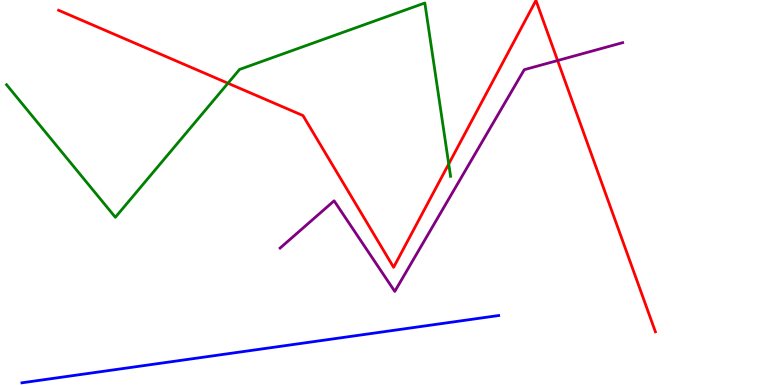[{'lines': ['blue', 'red'], 'intersections': []}, {'lines': ['green', 'red'], 'intersections': [{'x': 2.94, 'y': 7.84}, {'x': 5.79, 'y': 5.74}]}, {'lines': ['purple', 'red'], 'intersections': [{'x': 7.19, 'y': 8.43}]}, {'lines': ['blue', 'green'], 'intersections': []}, {'lines': ['blue', 'purple'], 'intersections': []}, {'lines': ['green', 'purple'], 'intersections': []}]